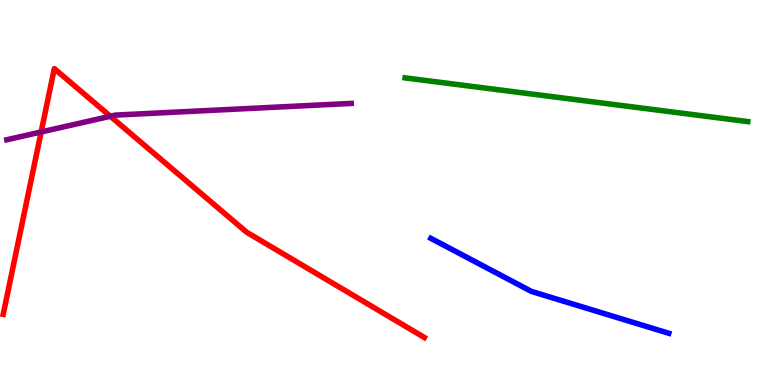[{'lines': ['blue', 'red'], 'intersections': []}, {'lines': ['green', 'red'], 'intersections': []}, {'lines': ['purple', 'red'], 'intersections': [{'x': 0.531, 'y': 6.57}, {'x': 1.42, 'y': 6.98}]}, {'lines': ['blue', 'green'], 'intersections': []}, {'lines': ['blue', 'purple'], 'intersections': []}, {'lines': ['green', 'purple'], 'intersections': []}]